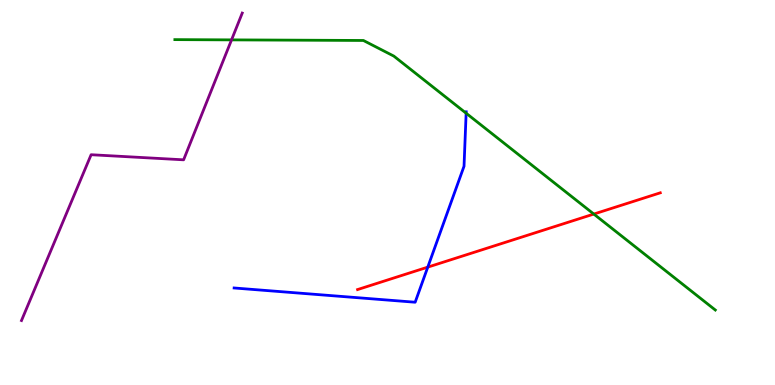[{'lines': ['blue', 'red'], 'intersections': [{'x': 5.52, 'y': 3.06}]}, {'lines': ['green', 'red'], 'intersections': [{'x': 7.66, 'y': 4.44}]}, {'lines': ['purple', 'red'], 'intersections': []}, {'lines': ['blue', 'green'], 'intersections': [{'x': 6.01, 'y': 7.06}]}, {'lines': ['blue', 'purple'], 'intersections': []}, {'lines': ['green', 'purple'], 'intersections': [{'x': 2.99, 'y': 8.96}]}]